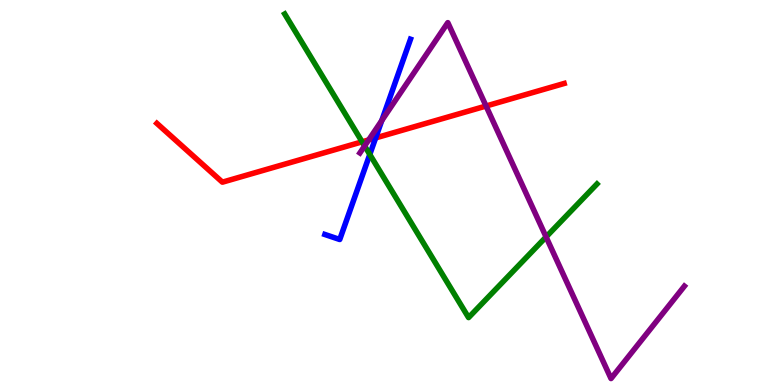[{'lines': ['blue', 'red'], 'intersections': [{'x': 4.85, 'y': 6.42}]}, {'lines': ['green', 'red'], 'intersections': [{'x': 4.67, 'y': 6.32}]}, {'lines': ['purple', 'red'], 'intersections': [{'x': 4.76, 'y': 6.37}, {'x': 6.27, 'y': 7.25}]}, {'lines': ['blue', 'green'], 'intersections': [{'x': 4.77, 'y': 5.99}]}, {'lines': ['blue', 'purple'], 'intersections': [{'x': 4.93, 'y': 6.87}]}, {'lines': ['green', 'purple'], 'intersections': [{'x': 4.7, 'y': 6.21}, {'x': 7.05, 'y': 3.85}]}]